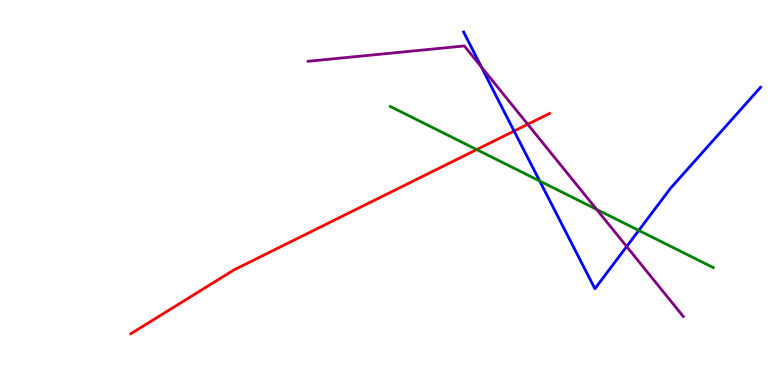[{'lines': ['blue', 'red'], 'intersections': [{'x': 6.63, 'y': 6.6}]}, {'lines': ['green', 'red'], 'intersections': [{'x': 6.15, 'y': 6.11}]}, {'lines': ['purple', 'red'], 'intersections': [{'x': 6.81, 'y': 6.77}]}, {'lines': ['blue', 'green'], 'intersections': [{'x': 6.96, 'y': 5.3}, {'x': 8.24, 'y': 4.01}]}, {'lines': ['blue', 'purple'], 'intersections': [{'x': 6.21, 'y': 8.26}, {'x': 8.09, 'y': 3.6}]}, {'lines': ['green', 'purple'], 'intersections': [{'x': 7.7, 'y': 4.56}]}]